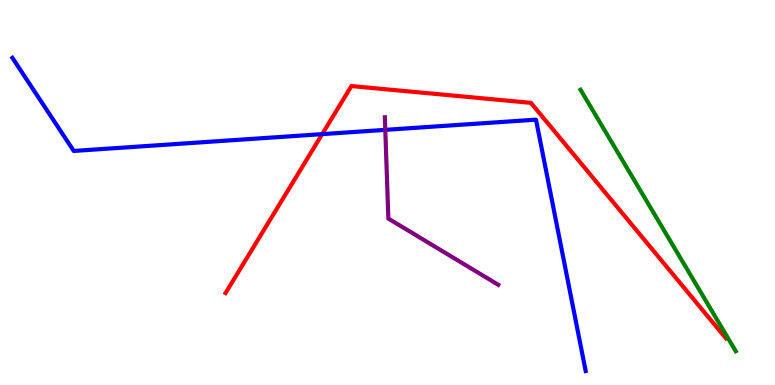[{'lines': ['blue', 'red'], 'intersections': [{'x': 4.16, 'y': 6.52}]}, {'lines': ['green', 'red'], 'intersections': []}, {'lines': ['purple', 'red'], 'intersections': []}, {'lines': ['blue', 'green'], 'intersections': []}, {'lines': ['blue', 'purple'], 'intersections': [{'x': 4.97, 'y': 6.63}]}, {'lines': ['green', 'purple'], 'intersections': []}]